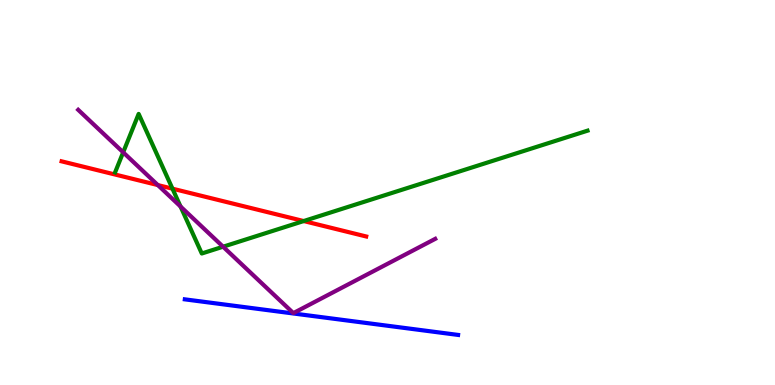[{'lines': ['blue', 'red'], 'intersections': []}, {'lines': ['green', 'red'], 'intersections': [{'x': 2.23, 'y': 5.1}, {'x': 3.92, 'y': 4.26}]}, {'lines': ['purple', 'red'], 'intersections': [{'x': 2.04, 'y': 5.19}]}, {'lines': ['blue', 'green'], 'intersections': []}, {'lines': ['blue', 'purple'], 'intersections': []}, {'lines': ['green', 'purple'], 'intersections': [{'x': 1.59, 'y': 6.04}, {'x': 2.33, 'y': 4.64}, {'x': 2.88, 'y': 3.59}]}]